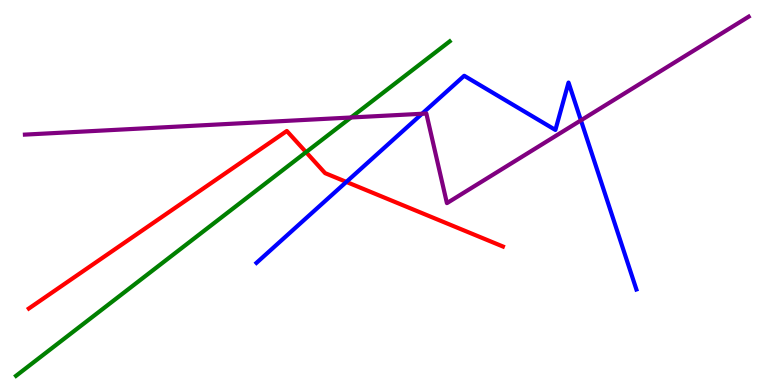[{'lines': ['blue', 'red'], 'intersections': [{'x': 4.47, 'y': 5.27}]}, {'lines': ['green', 'red'], 'intersections': [{'x': 3.95, 'y': 6.05}]}, {'lines': ['purple', 'red'], 'intersections': []}, {'lines': ['blue', 'green'], 'intersections': []}, {'lines': ['blue', 'purple'], 'intersections': [{'x': 5.45, 'y': 7.05}, {'x': 7.5, 'y': 6.87}]}, {'lines': ['green', 'purple'], 'intersections': [{'x': 4.53, 'y': 6.95}]}]